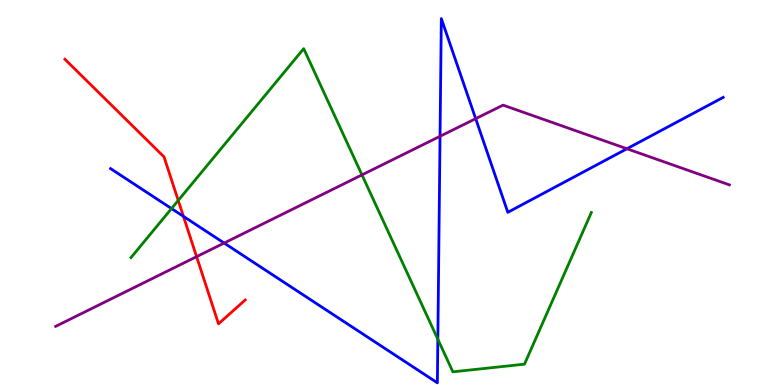[{'lines': ['blue', 'red'], 'intersections': [{'x': 2.37, 'y': 4.38}]}, {'lines': ['green', 'red'], 'intersections': [{'x': 2.3, 'y': 4.79}]}, {'lines': ['purple', 'red'], 'intersections': [{'x': 2.54, 'y': 3.33}]}, {'lines': ['blue', 'green'], 'intersections': [{'x': 2.21, 'y': 4.58}, {'x': 5.65, 'y': 1.19}]}, {'lines': ['blue', 'purple'], 'intersections': [{'x': 2.89, 'y': 3.69}, {'x': 5.68, 'y': 6.46}, {'x': 6.14, 'y': 6.92}, {'x': 8.09, 'y': 6.14}]}, {'lines': ['green', 'purple'], 'intersections': [{'x': 4.67, 'y': 5.46}]}]